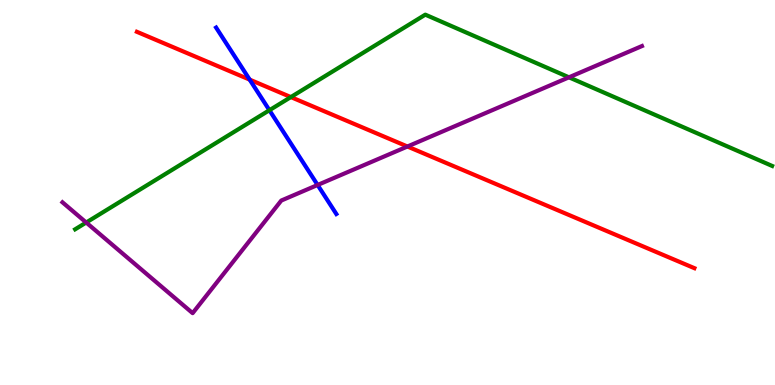[{'lines': ['blue', 'red'], 'intersections': [{'x': 3.22, 'y': 7.93}]}, {'lines': ['green', 'red'], 'intersections': [{'x': 3.75, 'y': 7.48}]}, {'lines': ['purple', 'red'], 'intersections': [{'x': 5.26, 'y': 6.19}]}, {'lines': ['blue', 'green'], 'intersections': [{'x': 3.48, 'y': 7.14}]}, {'lines': ['blue', 'purple'], 'intersections': [{'x': 4.1, 'y': 5.2}]}, {'lines': ['green', 'purple'], 'intersections': [{'x': 1.11, 'y': 4.22}, {'x': 7.34, 'y': 7.99}]}]